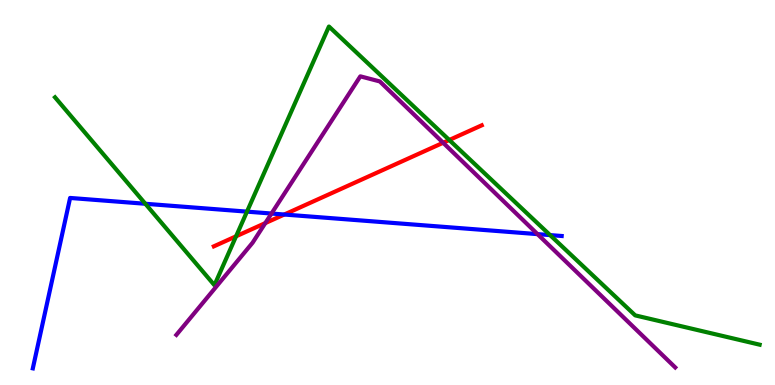[{'lines': ['blue', 'red'], 'intersections': [{'x': 3.67, 'y': 4.43}]}, {'lines': ['green', 'red'], 'intersections': [{'x': 3.05, 'y': 3.86}, {'x': 5.8, 'y': 6.36}]}, {'lines': ['purple', 'red'], 'intersections': [{'x': 3.42, 'y': 4.21}, {'x': 5.72, 'y': 6.29}]}, {'lines': ['blue', 'green'], 'intersections': [{'x': 1.88, 'y': 4.71}, {'x': 3.19, 'y': 4.5}, {'x': 7.1, 'y': 3.89}]}, {'lines': ['blue', 'purple'], 'intersections': [{'x': 3.5, 'y': 4.45}, {'x': 6.94, 'y': 3.92}]}, {'lines': ['green', 'purple'], 'intersections': []}]